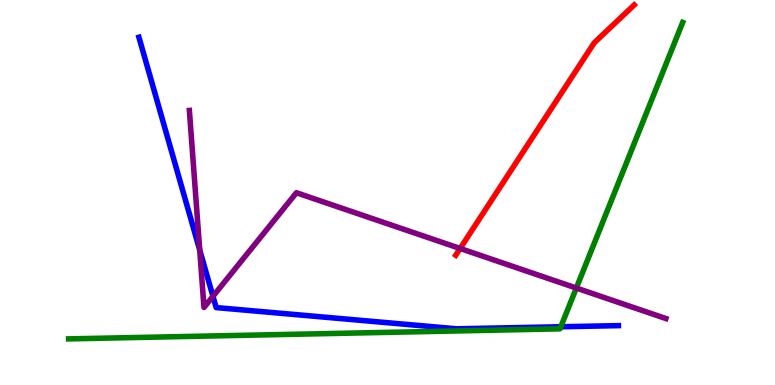[{'lines': ['blue', 'red'], 'intersections': []}, {'lines': ['green', 'red'], 'intersections': []}, {'lines': ['purple', 'red'], 'intersections': [{'x': 5.94, 'y': 3.55}]}, {'lines': ['blue', 'green'], 'intersections': [{'x': 7.24, 'y': 1.51}]}, {'lines': ['blue', 'purple'], 'intersections': [{'x': 2.58, 'y': 3.51}, {'x': 2.75, 'y': 2.3}]}, {'lines': ['green', 'purple'], 'intersections': [{'x': 7.44, 'y': 2.52}]}]